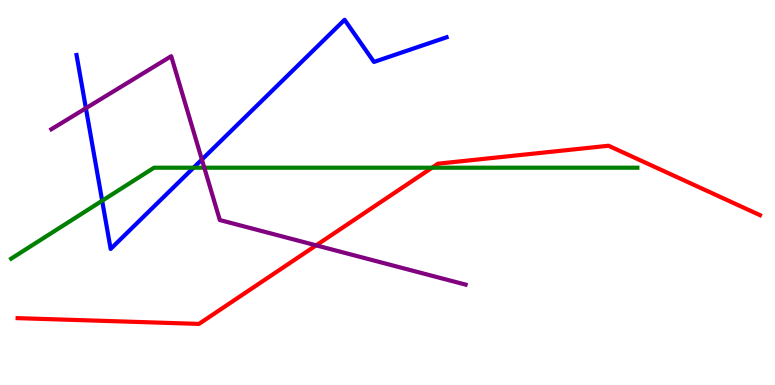[{'lines': ['blue', 'red'], 'intersections': []}, {'lines': ['green', 'red'], 'intersections': [{'x': 5.57, 'y': 5.64}]}, {'lines': ['purple', 'red'], 'intersections': [{'x': 4.08, 'y': 3.63}]}, {'lines': ['blue', 'green'], 'intersections': [{'x': 1.32, 'y': 4.79}, {'x': 2.5, 'y': 5.64}]}, {'lines': ['blue', 'purple'], 'intersections': [{'x': 1.11, 'y': 7.19}, {'x': 2.6, 'y': 5.86}]}, {'lines': ['green', 'purple'], 'intersections': [{'x': 2.64, 'y': 5.64}]}]